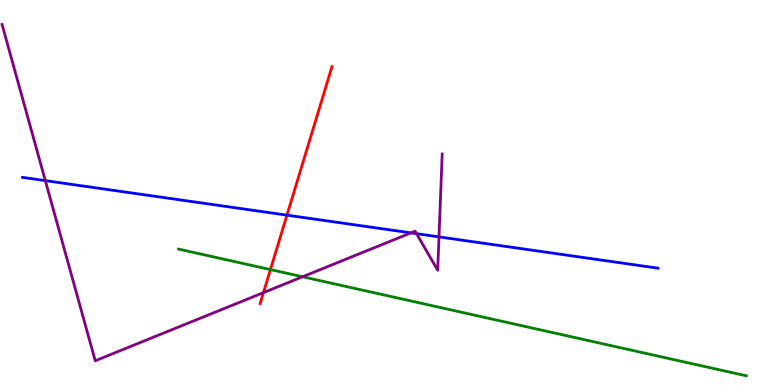[{'lines': ['blue', 'red'], 'intersections': [{'x': 3.7, 'y': 4.41}]}, {'lines': ['green', 'red'], 'intersections': [{'x': 3.49, 'y': 3.0}]}, {'lines': ['purple', 'red'], 'intersections': [{'x': 3.4, 'y': 2.4}]}, {'lines': ['blue', 'green'], 'intersections': []}, {'lines': ['blue', 'purple'], 'intersections': [{'x': 0.585, 'y': 5.31}, {'x': 5.3, 'y': 3.95}, {'x': 5.37, 'y': 3.93}, {'x': 5.66, 'y': 3.85}]}, {'lines': ['green', 'purple'], 'intersections': [{'x': 3.9, 'y': 2.81}]}]